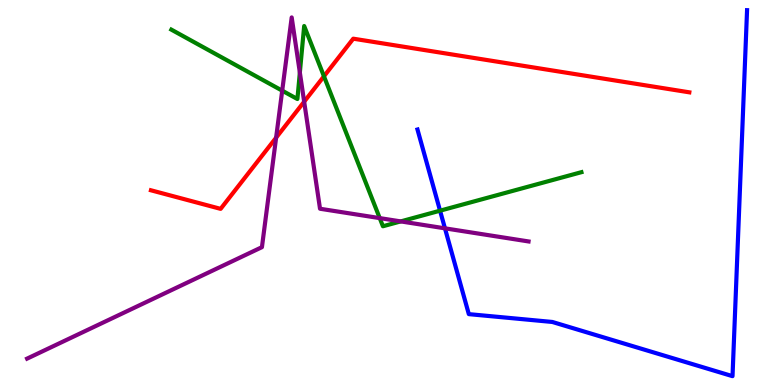[{'lines': ['blue', 'red'], 'intersections': []}, {'lines': ['green', 'red'], 'intersections': [{'x': 4.18, 'y': 8.02}]}, {'lines': ['purple', 'red'], 'intersections': [{'x': 3.56, 'y': 6.42}, {'x': 3.92, 'y': 7.36}]}, {'lines': ['blue', 'green'], 'intersections': [{'x': 5.68, 'y': 4.53}]}, {'lines': ['blue', 'purple'], 'intersections': [{'x': 5.74, 'y': 4.07}]}, {'lines': ['green', 'purple'], 'intersections': [{'x': 3.64, 'y': 7.65}, {'x': 3.87, 'y': 8.12}, {'x': 4.9, 'y': 4.33}, {'x': 5.17, 'y': 4.25}]}]